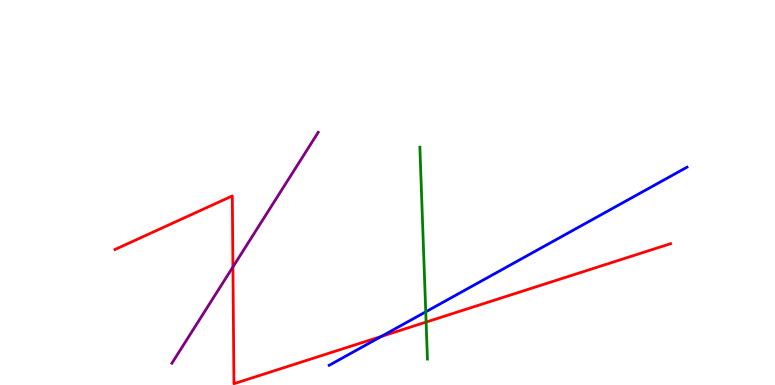[{'lines': ['blue', 'red'], 'intersections': [{'x': 4.92, 'y': 1.26}]}, {'lines': ['green', 'red'], 'intersections': [{'x': 5.5, 'y': 1.63}]}, {'lines': ['purple', 'red'], 'intersections': [{'x': 3.01, 'y': 3.07}]}, {'lines': ['blue', 'green'], 'intersections': [{'x': 5.49, 'y': 1.9}]}, {'lines': ['blue', 'purple'], 'intersections': []}, {'lines': ['green', 'purple'], 'intersections': []}]